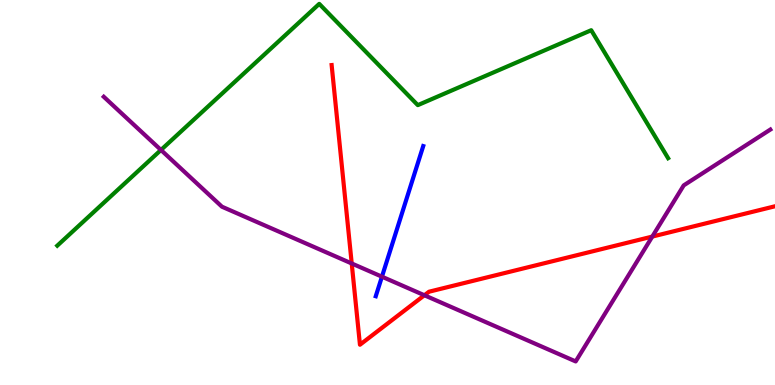[{'lines': ['blue', 'red'], 'intersections': []}, {'lines': ['green', 'red'], 'intersections': []}, {'lines': ['purple', 'red'], 'intersections': [{'x': 4.54, 'y': 3.16}, {'x': 5.48, 'y': 2.33}, {'x': 8.42, 'y': 3.86}]}, {'lines': ['blue', 'green'], 'intersections': []}, {'lines': ['blue', 'purple'], 'intersections': [{'x': 4.93, 'y': 2.81}]}, {'lines': ['green', 'purple'], 'intersections': [{'x': 2.08, 'y': 6.1}]}]